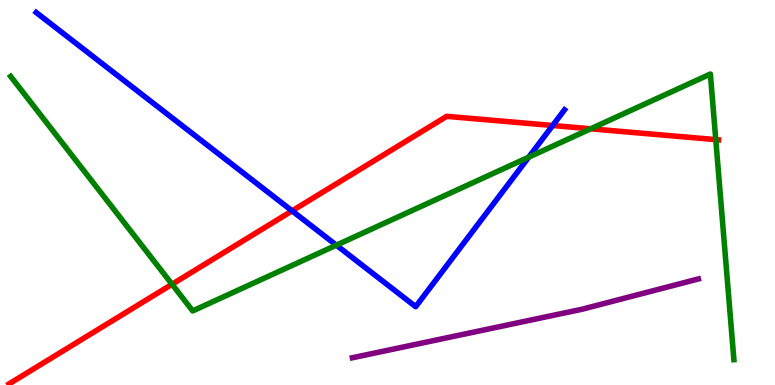[{'lines': ['blue', 'red'], 'intersections': [{'x': 3.77, 'y': 4.52}, {'x': 7.13, 'y': 6.74}]}, {'lines': ['green', 'red'], 'intersections': [{'x': 2.22, 'y': 2.62}, {'x': 7.62, 'y': 6.65}, {'x': 9.24, 'y': 6.37}]}, {'lines': ['purple', 'red'], 'intersections': []}, {'lines': ['blue', 'green'], 'intersections': [{'x': 4.34, 'y': 3.63}, {'x': 6.82, 'y': 5.92}]}, {'lines': ['blue', 'purple'], 'intersections': []}, {'lines': ['green', 'purple'], 'intersections': []}]